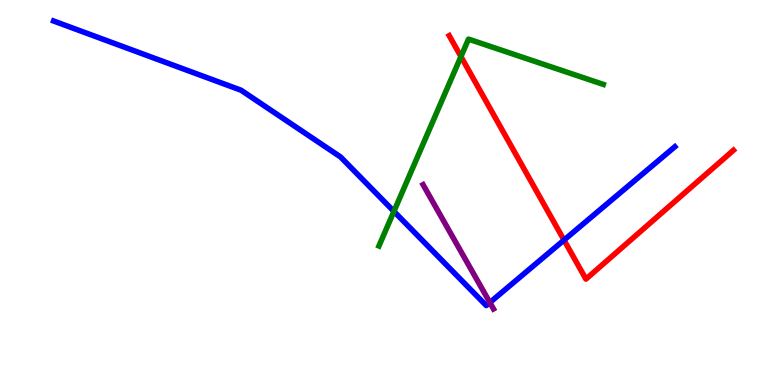[{'lines': ['blue', 'red'], 'intersections': [{'x': 7.28, 'y': 3.76}]}, {'lines': ['green', 'red'], 'intersections': [{'x': 5.95, 'y': 8.53}]}, {'lines': ['purple', 'red'], 'intersections': []}, {'lines': ['blue', 'green'], 'intersections': [{'x': 5.08, 'y': 4.51}]}, {'lines': ['blue', 'purple'], 'intersections': [{'x': 6.32, 'y': 2.14}]}, {'lines': ['green', 'purple'], 'intersections': []}]